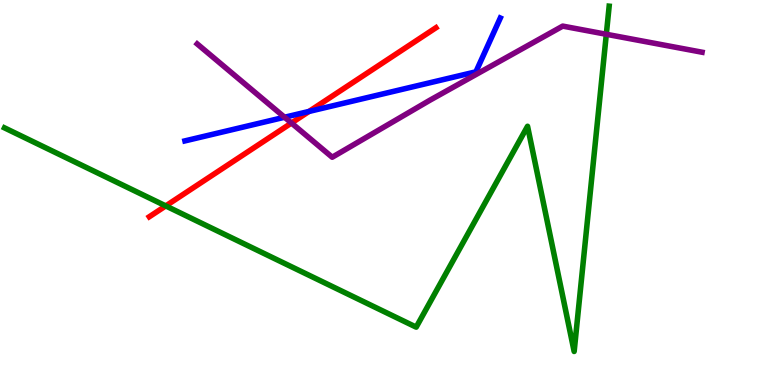[{'lines': ['blue', 'red'], 'intersections': [{'x': 3.99, 'y': 7.11}]}, {'lines': ['green', 'red'], 'intersections': [{'x': 2.14, 'y': 4.65}]}, {'lines': ['purple', 'red'], 'intersections': [{'x': 3.76, 'y': 6.8}]}, {'lines': ['blue', 'green'], 'intersections': []}, {'lines': ['blue', 'purple'], 'intersections': [{'x': 3.67, 'y': 6.95}]}, {'lines': ['green', 'purple'], 'intersections': [{'x': 7.82, 'y': 9.11}]}]